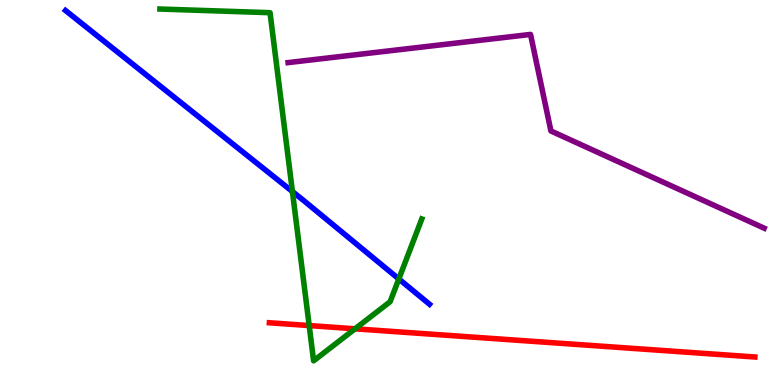[{'lines': ['blue', 'red'], 'intersections': []}, {'lines': ['green', 'red'], 'intersections': [{'x': 3.99, 'y': 1.54}, {'x': 4.58, 'y': 1.46}]}, {'lines': ['purple', 'red'], 'intersections': []}, {'lines': ['blue', 'green'], 'intersections': [{'x': 3.77, 'y': 5.02}, {'x': 5.15, 'y': 2.75}]}, {'lines': ['blue', 'purple'], 'intersections': []}, {'lines': ['green', 'purple'], 'intersections': []}]